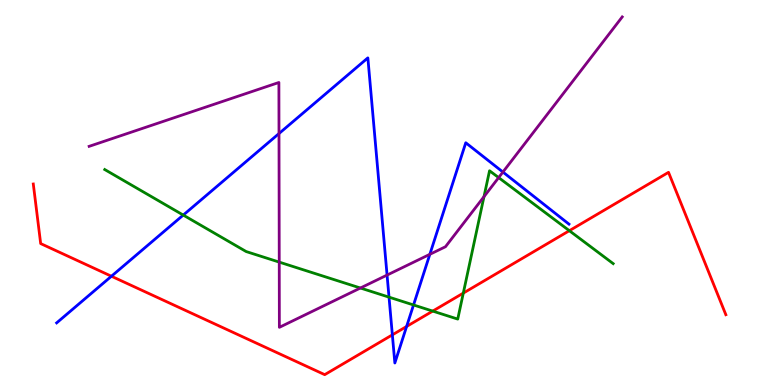[{'lines': ['blue', 'red'], 'intersections': [{'x': 1.44, 'y': 2.83}, {'x': 5.06, 'y': 1.3}, {'x': 5.25, 'y': 1.52}]}, {'lines': ['green', 'red'], 'intersections': [{'x': 5.58, 'y': 1.92}, {'x': 5.98, 'y': 2.39}, {'x': 7.35, 'y': 4.01}]}, {'lines': ['purple', 'red'], 'intersections': []}, {'lines': ['blue', 'green'], 'intersections': [{'x': 2.36, 'y': 4.41}, {'x': 5.02, 'y': 2.28}, {'x': 5.34, 'y': 2.08}]}, {'lines': ['blue', 'purple'], 'intersections': [{'x': 3.6, 'y': 6.53}, {'x': 4.99, 'y': 2.86}, {'x': 5.55, 'y': 3.39}, {'x': 6.49, 'y': 5.53}]}, {'lines': ['green', 'purple'], 'intersections': [{'x': 3.6, 'y': 3.19}, {'x': 4.65, 'y': 2.52}, {'x': 6.24, 'y': 4.89}, {'x': 6.43, 'y': 5.39}]}]